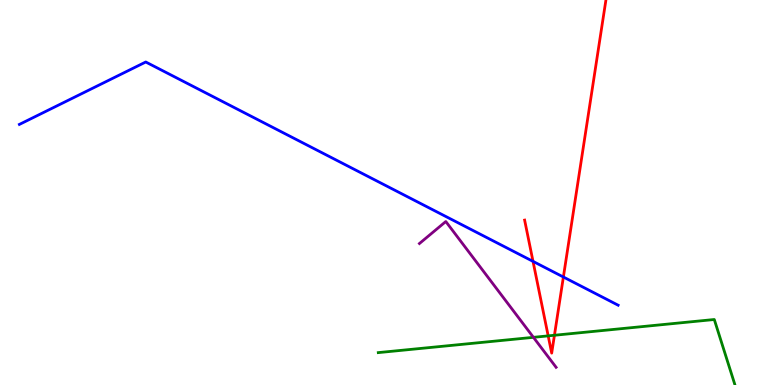[{'lines': ['blue', 'red'], 'intersections': [{'x': 6.88, 'y': 3.21}, {'x': 7.27, 'y': 2.8}]}, {'lines': ['green', 'red'], 'intersections': [{'x': 7.07, 'y': 1.28}, {'x': 7.15, 'y': 1.29}]}, {'lines': ['purple', 'red'], 'intersections': []}, {'lines': ['blue', 'green'], 'intersections': []}, {'lines': ['blue', 'purple'], 'intersections': []}, {'lines': ['green', 'purple'], 'intersections': [{'x': 6.88, 'y': 1.24}]}]